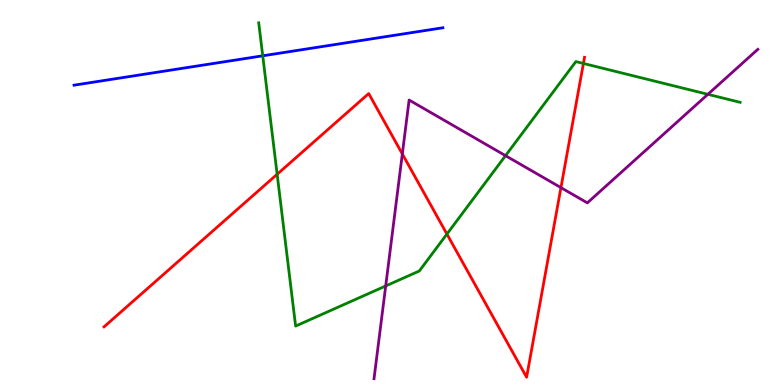[{'lines': ['blue', 'red'], 'intersections': []}, {'lines': ['green', 'red'], 'intersections': [{'x': 3.58, 'y': 5.47}, {'x': 5.77, 'y': 3.92}, {'x': 7.53, 'y': 8.35}]}, {'lines': ['purple', 'red'], 'intersections': [{'x': 5.19, 'y': 6.0}, {'x': 7.24, 'y': 5.13}]}, {'lines': ['blue', 'green'], 'intersections': [{'x': 3.39, 'y': 8.55}]}, {'lines': ['blue', 'purple'], 'intersections': []}, {'lines': ['green', 'purple'], 'intersections': [{'x': 4.98, 'y': 2.57}, {'x': 6.52, 'y': 5.96}, {'x': 9.13, 'y': 7.55}]}]